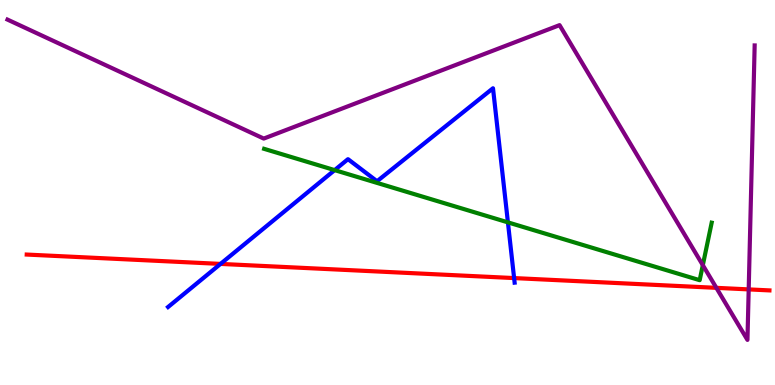[{'lines': ['blue', 'red'], 'intersections': [{'x': 2.85, 'y': 3.15}, {'x': 6.63, 'y': 2.78}]}, {'lines': ['green', 'red'], 'intersections': []}, {'lines': ['purple', 'red'], 'intersections': [{'x': 9.24, 'y': 2.52}, {'x': 9.66, 'y': 2.48}]}, {'lines': ['blue', 'green'], 'intersections': [{'x': 4.32, 'y': 5.58}, {'x': 6.55, 'y': 4.22}]}, {'lines': ['blue', 'purple'], 'intersections': []}, {'lines': ['green', 'purple'], 'intersections': [{'x': 9.07, 'y': 3.11}]}]